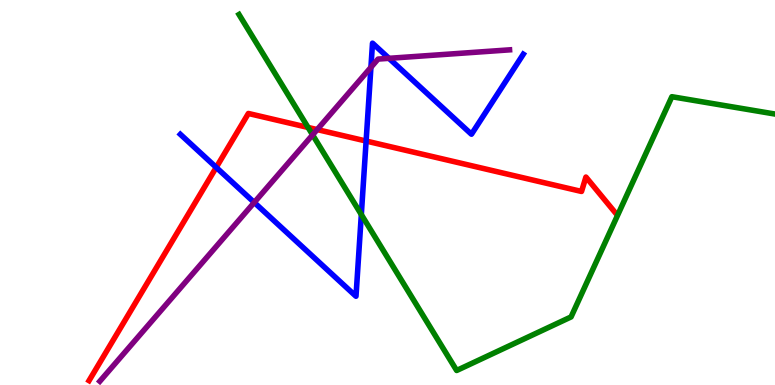[{'lines': ['blue', 'red'], 'intersections': [{'x': 2.79, 'y': 5.65}, {'x': 4.72, 'y': 6.34}]}, {'lines': ['green', 'red'], 'intersections': [{'x': 3.97, 'y': 6.69}]}, {'lines': ['purple', 'red'], 'intersections': [{'x': 4.09, 'y': 6.63}]}, {'lines': ['blue', 'green'], 'intersections': [{'x': 4.66, 'y': 4.43}]}, {'lines': ['blue', 'purple'], 'intersections': [{'x': 3.28, 'y': 4.74}, {'x': 4.79, 'y': 8.25}, {'x': 5.02, 'y': 8.49}]}, {'lines': ['green', 'purple'], 'intersections': [{'x': 4.03, 'y': 6.5}]}]